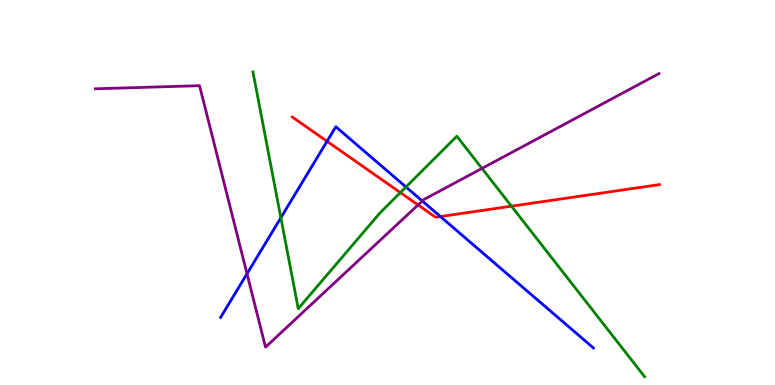[{'lines': ['blue', 'red'], 'intersections': [{'x': 4.22, 'y': 6.33}, {'x': 5.68, 'y': 4.38}]}, {'lines': ['green', 'red'], 'intersections': [{'x': 5.17, 'y': 5.0}, {'x': 6.6, 'y': 4.64}]}, {'lines': ['purple', 'red'], 'intersections': [{'x': 5.39, 'y': 4.68}]}, {'lines': ['blue', 'green'], 'intersections': [{'x': 3.62, 'y': 4.34}, {'x': 5.24, 'y': 5.14}]}, {'lines': ['blue', 'purple'], 'intersections': [{'x': 3.19, 'y': 2.89}, {'x': 5.45, 'y': 4.78}]}, {'lines': ['green', 'purple'], 'intersections': [{'x': 6.22, 'y': 5.63}]}]